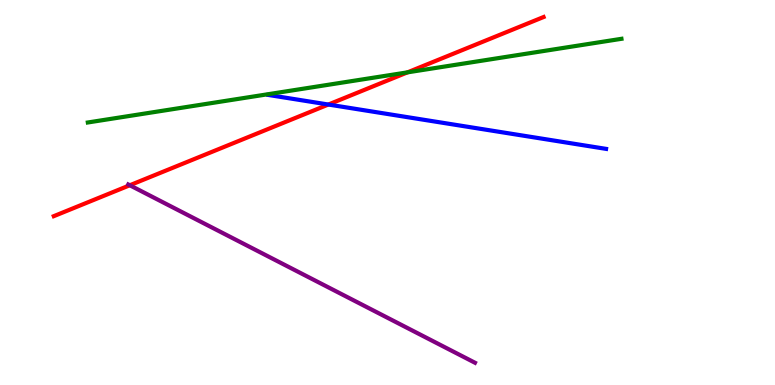[{'lines': ['blue', 'red'], 'intersections': [{'x': 4.24, 'y': 7.28}]}, {'lines': ['green', 'red'], 'intersections': [{'x': 5.26, 'y': 8.12}]}, {'lines': ['purple', 'red'], 'intersections': [{'x': 1.67, 'y': 5.19}]}, {'lines': ['blue', 'green'], 'intersections': []}, {'lines': ['blue', 'purple'], 'intersections': []}, {'lines': ['green', 'purple'], 'intersections': []}]